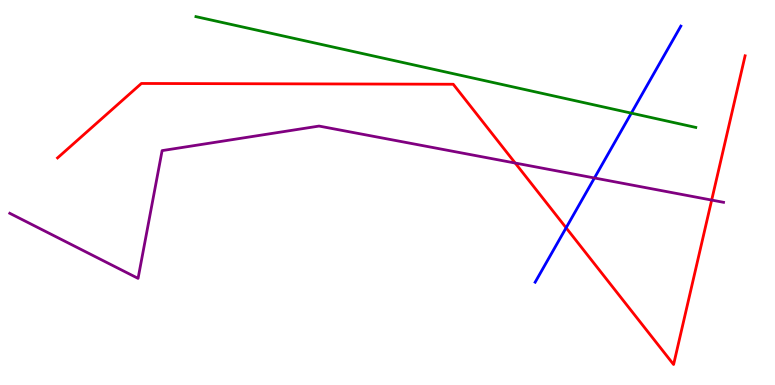[{'lines': ['blue', 'red'], 'intersections': [{'x': 7.3, 'y': 4.08}]}, {'lines': ['green', 'red'], 'intersections': []}, {'lines': ['purple', 'red'], 'intersections': [{'x': 6.65, 'y': 5.77}, {'x': 9.18, 'y': 4.8}]}, {'lines': ['blue', 'green'], 'intersections': [{'x': 8.15, 'y': 7.06}]}, {'lines': ['blue', 'purple'], 'intersections': [{'x': 7.67, 'y': 5.38}]}, {'lines': ['green', 'purple'], 'intersections': []}]